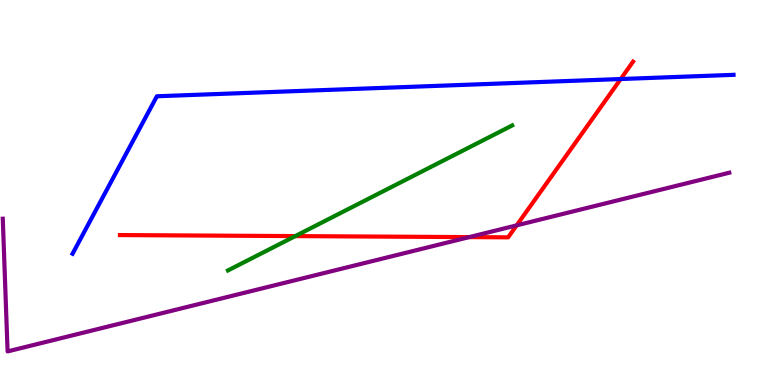[{'lines': ['blue', 'red'], 'intersections': [{'x': 8.01, 'y': 7.95}]}, {'lines': ['green', 'red'], 'intersections': [{'x': 3.81, 'y': 3.87}]}, {'lines': ['purple', 'red'], 'intersections': [{'x': 6.05, 'y': 3.84}, {'x': 6.67, 'y': 4.15}]}, {'lines': ['blue', 'green'], 'intersections': []}, {'lines': ['blue', 'purple'], 'intersections': []}, {'lines': ['green', 'purple'], 'intersections': []}]